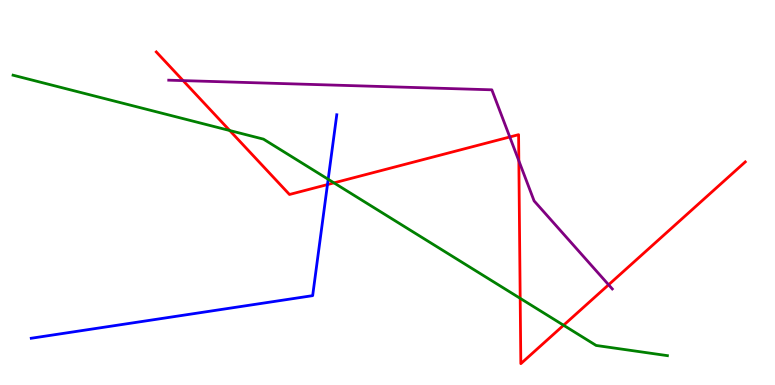[{'lines': ['blue', 'red'], 'intersections': [{'x': 4.23, 'y': 5.21}]}, {'lines': ['green', 'red'], 'intersections': [{'x': 2.96, 'y': 6.61}, {'x': 4.31, 'y': 5.25}, {'x': 6.71, 'y': 2.25}, {'x': 7.27, 'y': 1.55}]}, {'lines': ['purple', 'red'], 'intersections': [{'x': 2.36, 'y': 7.91}, {'x': 6.58, 'y': 6.44}, {'x': 6.69, 'y': 5.82}, {'x': 7.85, 'y': 2.6}]}, {'lines': ['blue', 'green'], 'intersections': [{'x': 4.23, 'y': 5.34}]}, {'lines': ['blue', 'purple'], 'intersections': []}, {'lines': ['green', 'purple'], 'intersections': []}]